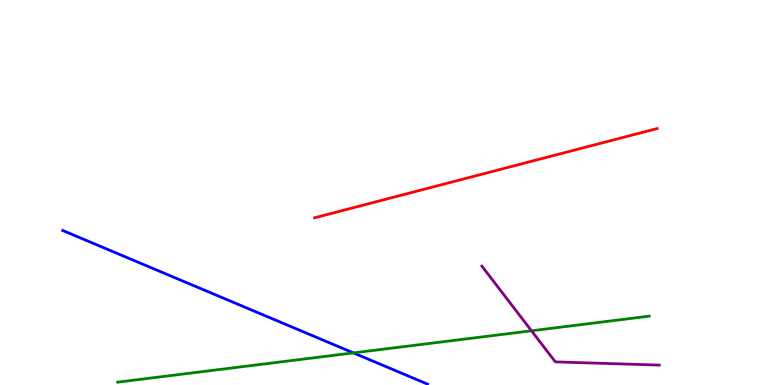[{'lines': ['blue', 'red'], 'intersections': []}, {'lines': ['green', 'red'], 'intersections': []}, {'lines': ['purple', 'red'], 'intersections': []}, {'lines': ['blue', 'green'], 'intersections': [{'x': 4.56, 'y': 0.834}]}, {'lines': ['blue', 'purple'], 'intersections': []}, {'lines': ['green', 'purple'], 'intersections': [{'x': 6.86, 'y': 1.41}]}]